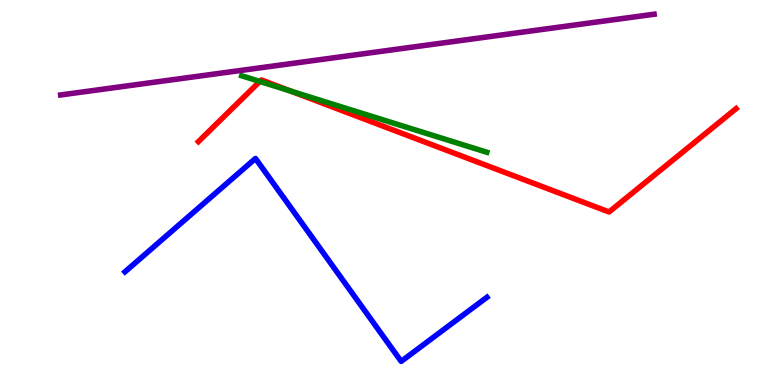[{'lines': ['blue', 'red'], 'intersections': []}, {'lines': ['green', 'red'], 'intersections': [{'x': 3.35, 'y': 7.88}, {'x': 3.75, 'y': 7.63}]}, {'lines': ['purple', 'red'], 'intersections': []}, {'lines': ['blue', 'green'], 'intersections': []}, {'lines': ['blue', 'purple'], 'intersections': []}, {'lines': ['green', 'purple'], 'intersections': []}]